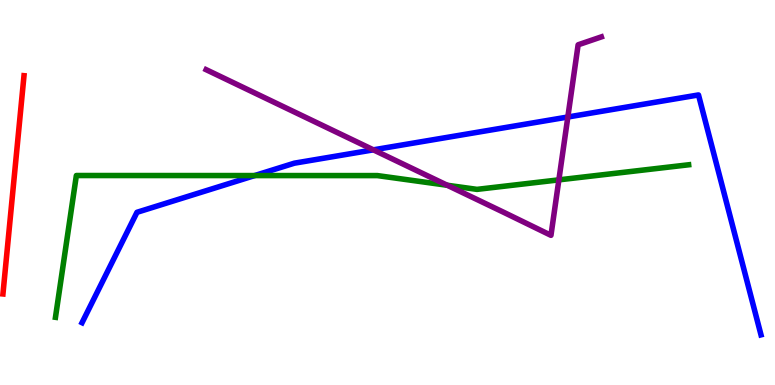[{'lines': ['blue', 'red'], 'intersections': []}, {'lines': ['green', 'red'], 'intersections': []}, {'lines': ['purple', 'red'], 'intersections': []}, {'lines': ['blue', 'green'], 'intersections': [{'x': 3.29, 'y': 5.44}]}, {'lines': ['blue', 'purple'], 'intersections': [{'x': 4.82, 'y': 6.11}, {'x': 7.33, 'y': 6.96}]}, {'lines': ['green', 'purple'], 'intersections': [{'x': 5.77, 'y': 5.19}, {'x': 7.21, 'y': 5.33}]}]